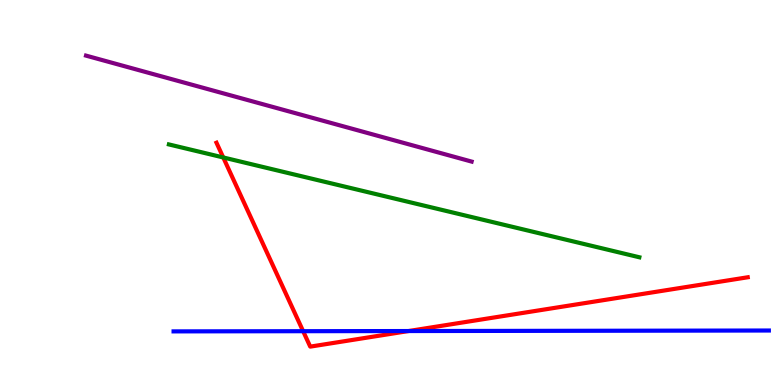[{'lines': ['blue', 'red'], 'intersections': [{'x': 3.91, 'y': 1.4}, {'x': 5.27, 'y': 1.4}]}, {'lines': ['green', 'red'], 'intersections': [{'x': 2.88, 'y': 5.91}]}, {'lines': ['purple', 'red'], 'intersections': []}, {'lines': ['blue', 'green'], 'intersections': []}, {'lines': ['blue', 'purple'], 'intersections': []}, {'lines': ['green', 'purple'], 'intersections': []}]